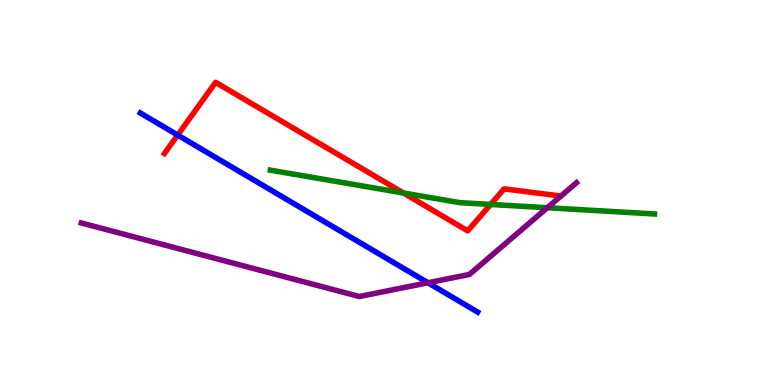[{'lines': ['blue', 'red'], 'intersections': [{'x': 2.29, 'y': 6.49}]}, {'lines': ['green', 'red'], 'intersections': [{'x': 5.21, 'y': 4.99}, {'x': 6.33, 'y': 4.69}]}, {'lines': ['purple', 'red'], 'intersections': []}, {'lines': ['blue', 'green'], 'intersections': []}, {'lines': ['blue', 'purple'], 'intersections': [{'x': 5.52, 'y': 2.66}]}, {'lines': ['green', 'purple'], 'intersections': [{'x': 7.06, 'y': 4.6}]}]